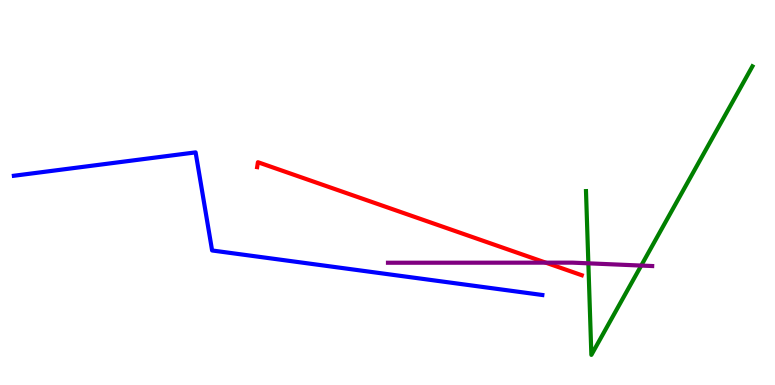[{'lines': ['blue', 'red'], 'intersections': []}, {'lines': ['green', 'red'], 'intersections': []}, {'lines': ['purple', 'red'], 'intersections': [{'x': 7.04, 'y': 3.18}]}, {'lines': ['blue', 'green'], 'intersections': []}, {'lines': ['blue', 'purple'], 'intersections': []}, {'lines': ['green', 'purple'], 'intersections': [{'x': 7.59, 'y': 3.16}, {'x': 8.27, 'y': 3.1}]}]